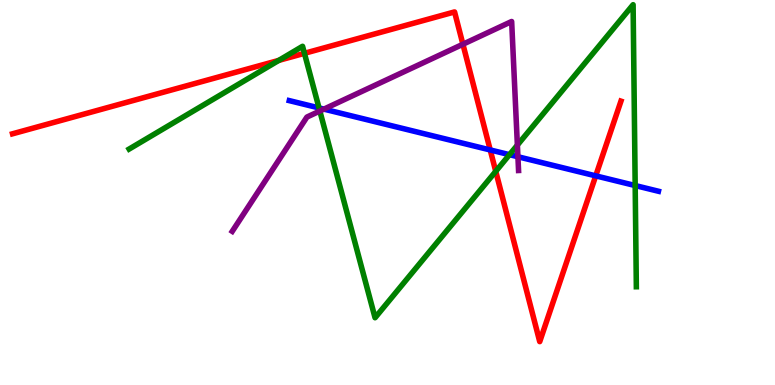[{'lines': ['blue', 'red'], 'intersections': [{'x': 6.33, 'y': 6.11}, {'x': 7.69, 'y': 5.43}]}, {'lines': ['green', 'red'], 'intersections': [{'x': 3.6, 'y': 8.43}, {'x': 3.93, 'y': 8.62}, {'x': 6.4, 'y': 5.55}]}, {'lines': ['purple', 'red'], 'intersections': [{'x': 5.97, 'y': 8.85}]}, {'lines': ['blue', 'green'], 'intersections': [{'x': 4.12, 'y': 7.2}, {'x': 6.57, 'y': 5.98}, {'x': 8.2, 'y': 5.18}]}, {'lines': ['blue', 'purple'], 'intersections': [{'x': 4.18, 'y': 7.17}, {'x': 6.68, 'y': 5.93}]}, {'lines': ['green', 'purple'], 'intersections': [{'x': 4.13, 'y': 7.12}, {'x': 6.68, 'y': 6.23}]}]